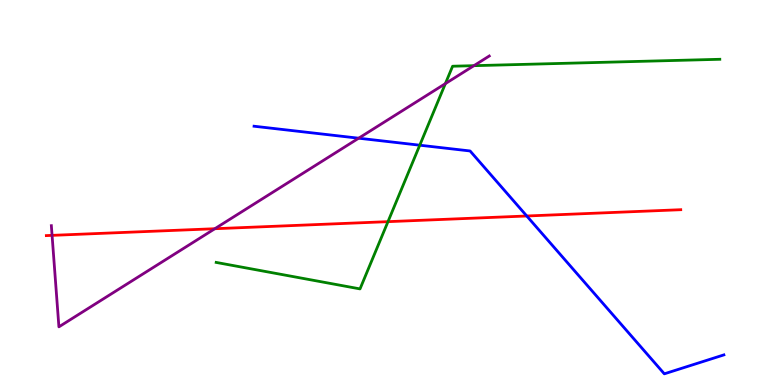[{'lines': ['blue', 'red'], 'intersections': [{'x': 6.8, 'y': 4.39}]}, {'lines': ['green', 'red'], 'intersections': [{'x': 5.01, 'y': 4.24}]}, {'lines': ['purple', 'red'], 'intersections': [{'x': 0.672, 'y': 3.89}, {'x': 2.77, 'y': 4.06}]}, {'lines': ['blue', 'green'], 'intersections': [{'x': 5.42, 'y': 6.23}]}, {'lines': ['blue', 'purple'], 'intersections': [{'x': 4.63, 'y': 6.41}]}, {'lines': ['green', 'purple'], 'intersections': [{'x': 5.75, 'y': 7.83}, {'x': 6.12, 'y': 8.29}]}]